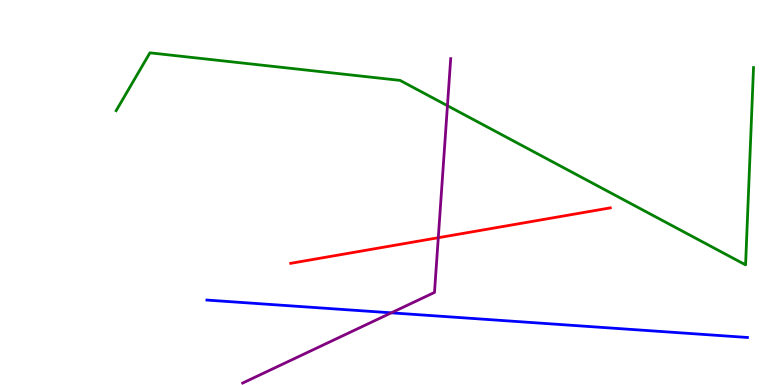[{'lines': ['blue', 'red'], 'intersections': []}, {'lines': ['green', 'red'], 'intersections': []}, {'lines': ['purple', 'red'], 'intersections': [{'x': 5.66, 'y': 3.83}]}, {'lines': ['blue', 'green'], 'intersections': []}, {'lines': ['blue', 'purple'], 'intersections': [{'x': 5.05, 'y': 1.87}]}, {'lines': ['green', 'purple'], 'intersections': [{'x': 5.77, 'y': 7.25}]}]